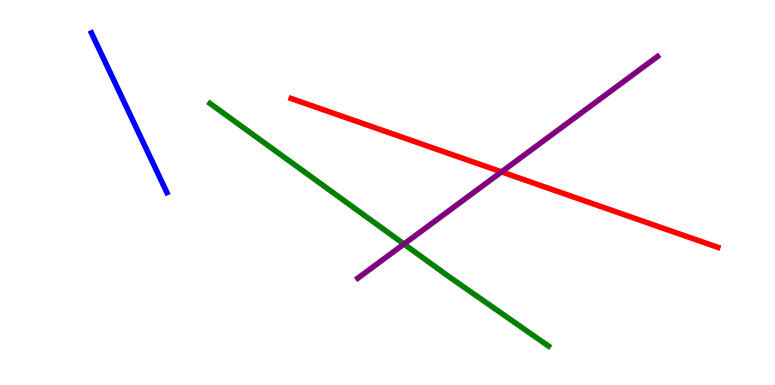[{'lines': ['blue', 'red'], 'intersections': []}, {'lines': ['green', 'red'], 'intersections': []}, {'lines': ['purple', 'red'], 'intersections': [{'x': 6.47, 'y': 5.54}]}, {'lines': ['blue', 'green'], 'intersections': []}, {'lines': ['blue', 'purple'], 'intersections': []}, {'lines': ['green', 'purple'], 'intersections': [{'x': 5.21, 'y': 3.66}]}]